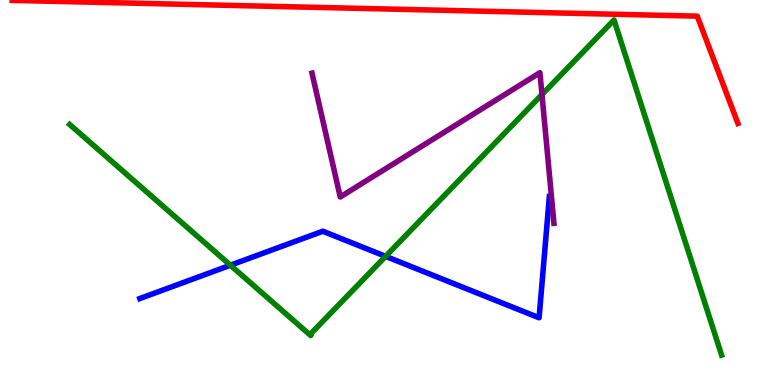[{'lines': ['blue', 'red'], 'intersections': []}, {'lines': ['green', 'red'], 'intersections': []}, {'lines': ['purple', 'red'], 'intersections': []}, {'lines': ['blue', 'green'], 'intersections': [{'x': 2.97, 'y': 3.11}, {'x': 4.98, 'y': 3.34}]}, {'lines': ['blue', 'purple'], 'intersections': []}, {'lines': ['green', 'purple'], 'intersections': [{'x': 6.99, 'y': 7.54}]}]